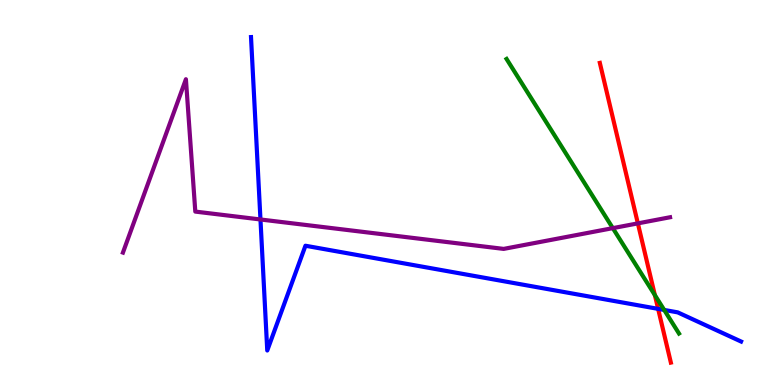[{'lines': ['blue', 'red'], 'intersections': [{'x': 8.49, 'y': 1.98}]}, {'lines': ['green', 'red'], 'intersections': [{'x': 8.45, 'y': 2.34}]}, {'lines': ['purple', 'red'], 'intersections': [{'x': 8.23, 'y': 4.2}]}, {'lines': ['blue', 'green'], 'intersections': [{'x': 8.57, 'y': 1.95}]}, {'lines': ['blue', 'purple'], 'intersections': [{'x': 3.36, 'y': 4.3}]}, {'lines': ['green', 'purple'], 'intersections': [{'x': 7.91, 'y': 4.07}]}]